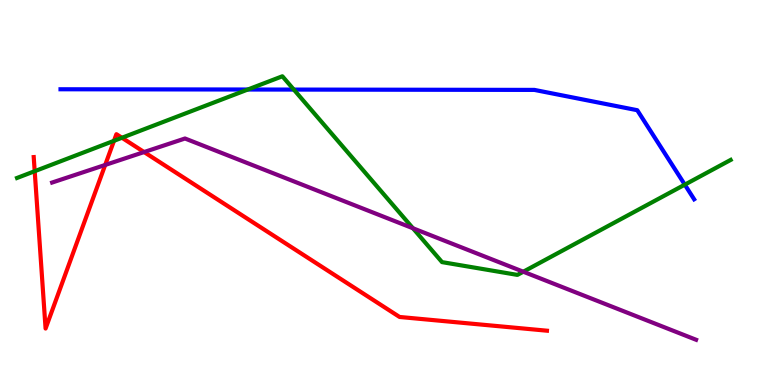[{'lines': ['blue', 'red'], 'intersections': []}, {'lines': ['green', 'red'], 'intersections': [{'x': 0.448, 'y': 5.55}, {'x': 1.47, 'y': 6.34}, {'x': 1.57, 'y': 6.42}]}, {'lines': ['purple', 'red'], 'intersections': [{'x': 1.36, 'y': 5.72}, {'x': 1.86, 'y': 6.05}]}, {'lines': ['blue', 'green'], 'intersections': [{'x': 3.2, 'y': 7.67}, {'x': 3.79, 'y': 7.67}, {'x': 8.84, 'y': 5.2}]}, {'lines': ['blue', 'purple'], 'intersections': []}, {'lines': ['green', 'purple'], 'intersections': [{'x': 5.33, 'y': 4.07}, {'x': 6.75, 'y': 2.94}]}]